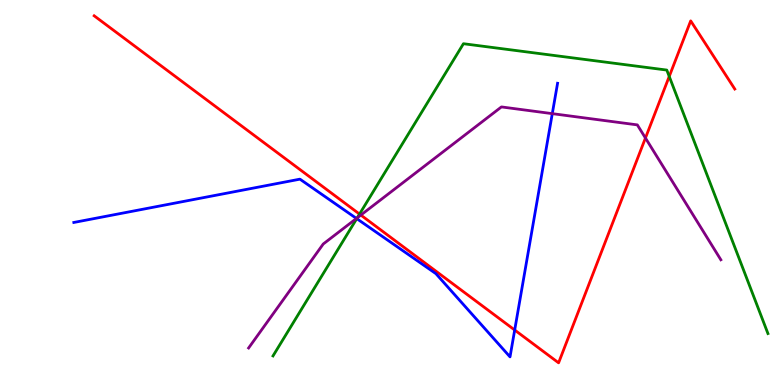[{'lines': ['blue', 'red'], 'intersections': [{'x': 6.64, 'y': 1.43}]}, {'lines': ['green', 'red'], 'intersections': [{'x': 4.64, 'y': 4.44}, {'x': 8.64, 'y': 8.01}]}, {'lines': ['purple', 'red'], 'intersections': [{'x': 4.66, 'y': 4.41}, {'x': 8.33, 'y': 6.42}]}, {'lines': ['blue', 'green'], 'intersections': [{'x': 4.6, 'y': 4.32}]}, {'lines': ['blue', 'purple'], 'intersections': [{'x': 4.6, 'y': 4.33}, {'x': 7.13, 'y': 7.05}]}, {'lines': ['green', 'purple'], 'intersections': [{'x': 4.61, 'y': 4.34}]}]